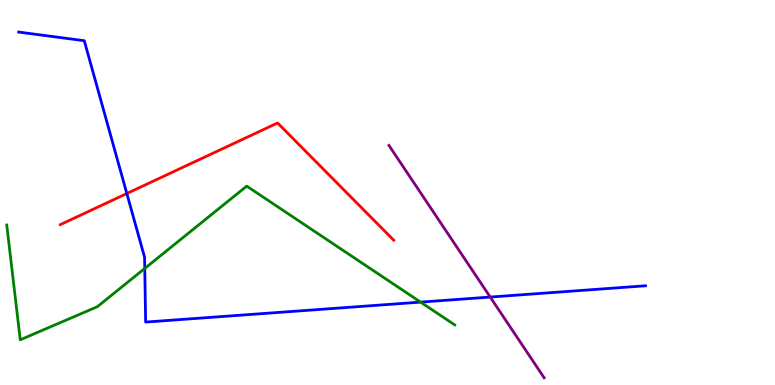[{'lines': ['blue', 'red'], 'intersections': [{'x': 1.64, 'y': 4.97}]}, {'lines': ['green', 'red'], 'intersections': []}, {'lines': ['purple', 'red'], 'intersections': []}, {'lines': ['blue', 'green'], 'intersections': [{'x': 1.87, 'y': 3.03}, {'x': 5.43, 'y': 2.15}]}, {'lines': ['blue', 'purple'], 'intersections': [{'x': 6.33, 'y': 2.28}]}, {'lines': ['green', 'purple'], 'intersections': []}]